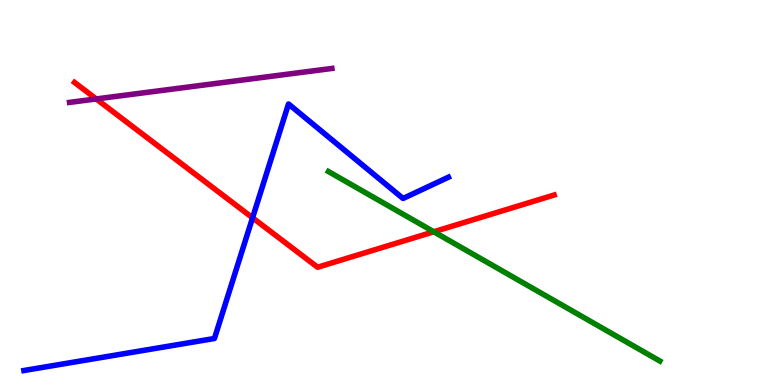[{'lines': ['blue', 'red'], 'intersections': [{'x': 3.26, 'y': 4.34}]}, {'lines': ['green', 'red'], 'intersections': [{'x': 5.6, 'y': 3.98}]}, {'lines': ['purple', 'red'], 'intersections': [{'x': 1.24, 'y': 7.43}]}, {'lines': ['blue', 'green'], 'intersections': []}, {'lines': ['blue', 'purple'], 'intersections': []}, {'lines': ['green', 'purple'], 'intersections': []}]